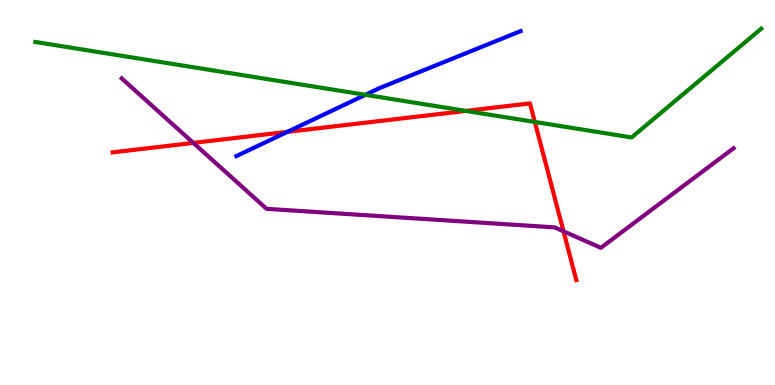[{'lines': ['blue', 'red'], 'intersections': [{'x': 3.71, 'y': 6.58}]}, {'lines': ['green', 'red'], 'intersections': [{'x': 6.01, 'y': 7.12}, {'x': 6.9, 'y': 6.83}]}, {'lines': ['purple', 'red'], 'intersections': [{'x': 2.49, 'y': 6.29}, {'x': 7.27, 'y': 3.99}]}, {'lines': ['blue', 'green'], 'intersections': [{'x': 4.71, 'y': 7.54}]}, {'lines': ['blue', 'purple'], 'intersections': []}, {'lines': ['green', 'purple'], 'intersections': []}]